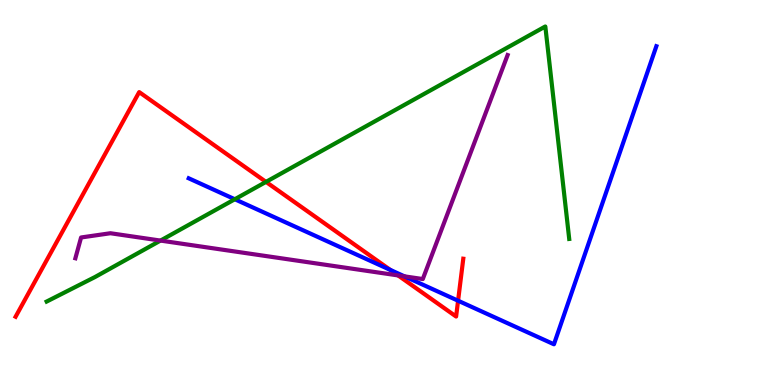[{'lines': ['blue', 'red'], 'intersections': [{'x': 5.04, 'y': 2.99}, {'x': 5.91, 'y': 2.19}]}, {'lines': ['green', 'red'], 'intersections': [{'x': 3.43, 'y': 5.28}]}, {'lines': ['purple', 'red'], 'intersections': [{'x': 5.14, 'y': 2.85}]}, {'lines': ['blue', 'green'], 'intersections': [{'x': 3.03, 'y': 4.82}]}, {'lines': ['blue', 'purple'], 'intersections': [{'x': 5.22, 'y': 2.82}]}, {'lines': ['green', 'purple'], 'intersections': [{'x': 2.07, 'y': 3.75}]}]